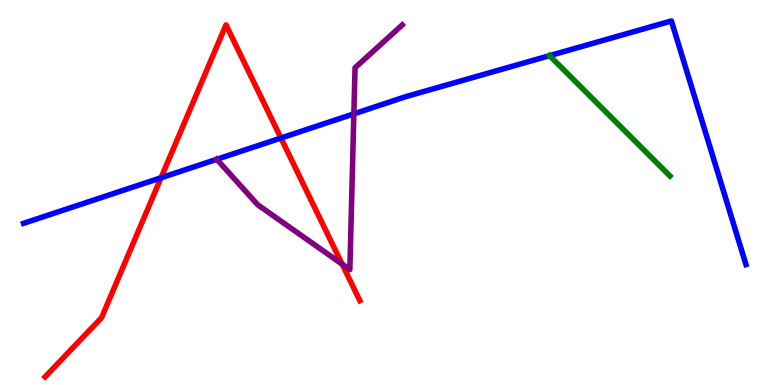[{'lines': ['blue', 'red'], 'intersections': [{'x': 2.08, 'y': 5.38}, {'x': 3.62, 'y': 6.41}]}, {'lines': ['green', 'red'], 'intersections': []}, {'lines': ['purple', 'red'], 'intersections': [{'x': 4.41, 'y': 3.14}]}, {'lines': ['blue', 'green'], 'intersections': [{'x': 7.09, 'y': 8.55}]}, {'lines': ['blue', 'purple'], 'intersections': [{'x': 2.8, 'y': 5.86}, {'x': 4.57, 'y': 7.04}]}, {'lines': ['green', 'purple'], 'intersections': []}]